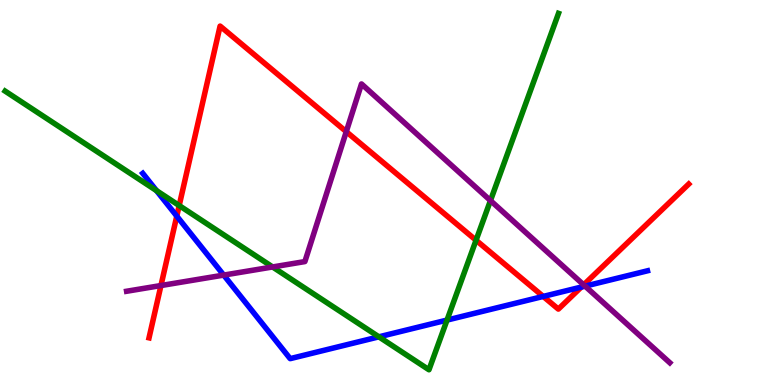[{'lines': ['blue', 'red'], 'intersections': [{'x': 2.28, 'y': 4.39}, {'x': 7.01, 'y': 2.3}, {'x': 7.5, 'y': 2.54}]}, {'lines': ['green', 'red'], 'intersections': [{'x': 2.31, 'y': 4.66}, {'x': 6.14, 'y': 3.76}]}, {'lines': ['purple', 'red'], 'intersections': [{'x': 2.08, 'y': 2.58}, {'x': 4.47, 'y': 6.58}, {'x': 7.53, 'y': 2.6}]}, {'lines': ['blue', 'green'], 'intersections': [{'x': 2.02, 'y': 5.05}, {'x': 4.89, 'y': 1.25}, {'x': 5.77, 'y': 1.69}]}, {'lines': ['blue', 'purple'], 'intersections': [{'x': 2.89, 'y': 2.85}, {'x': 7.55, 'y': 2.57}]}, {'lines': ['green', 'purple'], 'intersections': [{'x': 3.52, 'y': 3.07}, {'x': 6.33, 'y': 4.79}]}]